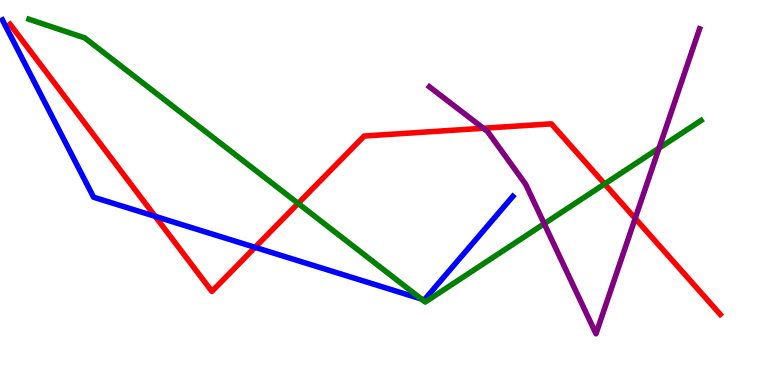[{'lines': ['blue', 'red'], 'intersections': [{'x': 2.0, 'y': 4.38}, {'x': 3.29, 'y': 3.58}]}, {'lines': ['green', 'red'], 'intersections': [{'x': 3.85, 'y': 4.72}, {'x': 7.8, 'y': 5.22}]}, {'lines': ['purple', 'red'], 'intersections': [{'x': 6.24, 'y': 6.67}, {'x': 8.2, 'y': 4.33}]}, {'lines': ['blue', 'green'], 'intersections': [{'x': 5.44, 'y': 2.24}]}, {'lines': ['blue', 'purple'], 'intersections': []}, {'lines': ['green', 'purple'], 'intersections': [{'x': 7.02, 'y': 4.19}, {'x': 8.5, 'y': 6.15}]}]